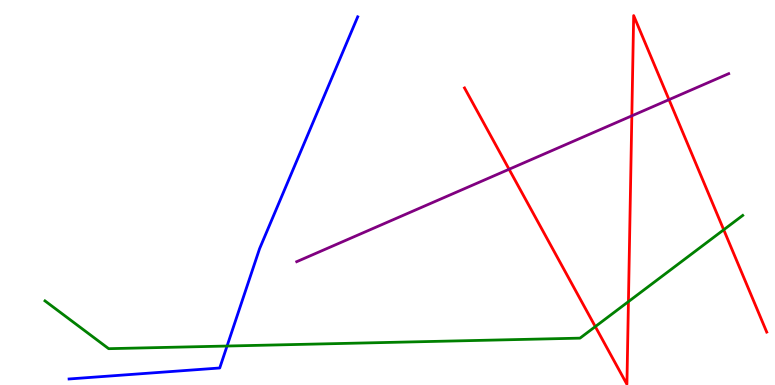[{'lines': ['blue', 'red'], 'intersections': []}, {'lines': ['green', 'red'], 'intersections': [{'x': 7.68, 'y': 1.52}, {'x': 8.11, 'y': 2.17}, {'x': 9.34, 'y': 4.03}]}, {'lines': ['purple', 'red'], 'intersections': [{'x': 6.57, 'y': 5.6}, {'x': 8.15, 'y': 6.99}, {'x': 8.63, 'y': 7.41}]}, {'lines': ['blue', 'green'], 'intersections': [{'x': 2.93, 'y': 1.01}]}, {'lines': ['blue', 'purple'], 'intersections': []}, {'lines': ['green', 'purple'], 'intersections': []}]